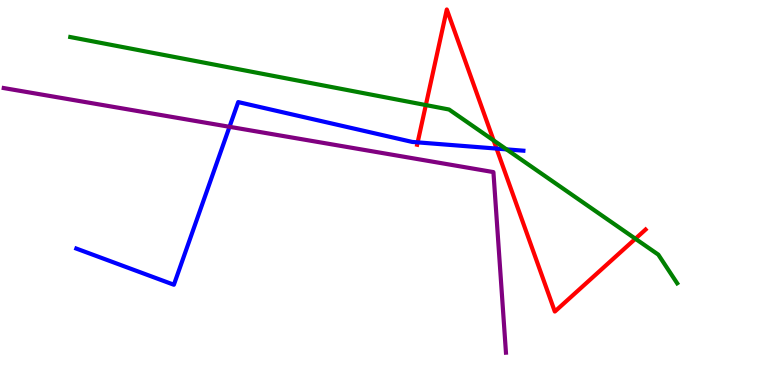[{'lines': ['blue', 'red'], 'intersections': [{'x': 5.39, 'y': 6.3}, {'x': 6.41, 'y': 6.14}]}, {'lines': ['green', 'red'], 'intersections': [{'x': 5.49, 'y': 7.27}, {'x': 6.37, 'y': 6.35}, {'x': 8.2, 'y': 3.8}]}, {'lines': ['purple', 'red'], 'intersections': []}, {'lines': ['blue', 'green'], 'intersections': [{'x': 6.54, 'y': 6.12}]}, {'lines': ['blue', 'purple'], 'intersections': [{'x': 2.96, 'y': 6.71}]}, {'lines': ['green', 'purple'], 'intersections': []}]